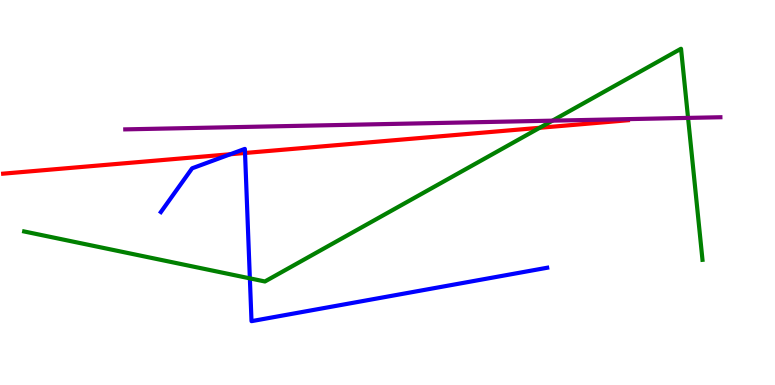[{'lines': ['blue', 'red'], 'intersections': [{'x': 2.97, 'y': 5.99}, {'x': 3.16, 'y': 6.03}]}, {'lines': ['green', 'red'], 'intersections': [{'x': 6.96, 'y': 6.68}]}, {'lines': ['purple', 'red'], 'intersections': []}, {'lines': ['blue', 'green'], 'intersections': [{'x': 3.22, 'y': 2.77}]}, {'lines': ['blue', 'purple'], 'intersections': []}, {'lines': ['green', 'purple'], 'intersections': [{'x': 7.13, 'y': 6.87}, {'x': 8.88, 'y': 6.94}]}]